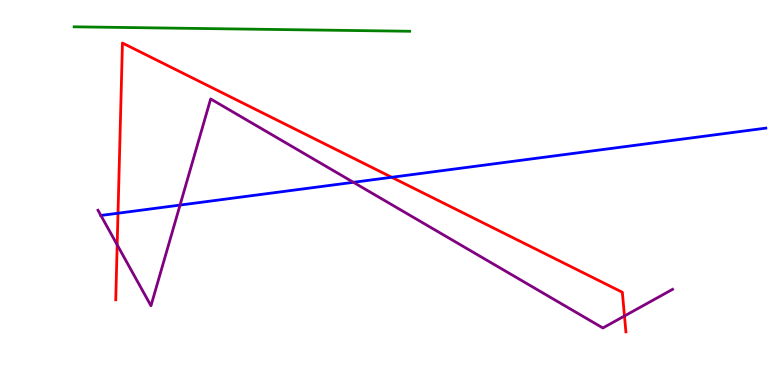[{'lines': ['blue', 'red'], 'intersections': [{'x': 1.52, 'y': 4.46}, {'x': 5.05, 'y': 5.4}]}, {'lines': ['green', 'red'], 'intersections': []}, {'lines': ['purple', 'red'], 'intersections': [{'x': 1.51, 'y': 3.64}, {'x': 8.06, 'y': 1.79}]}, {'lines': ['blue', 'green'], 'intersections': []}, {'lines': ['blue', 'purple'], 'intersections': [{'x': 1.3, 'y': 4.4}, {'x': 2.32, 'y': 4.67}, {'x': 4.56, 'y': 5.26}]}, {'lines': ['green', 'purple'], 'intersections': []}]